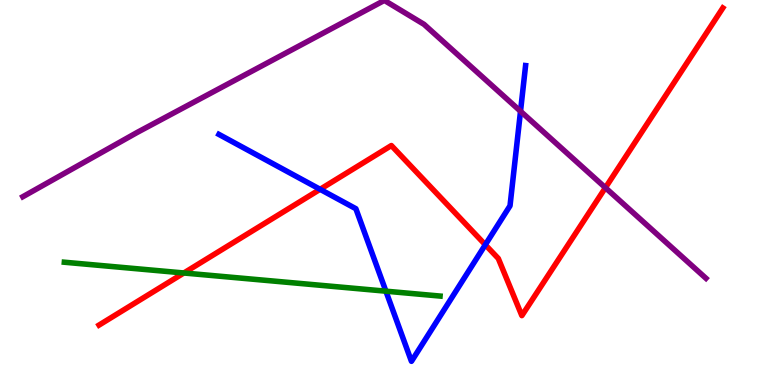[{'lines': ['blue', 'red'], 'intersections': [{'x': 4.13, 'y': 5.08}, {'x': 6.26, 'y': 3.64}]}, {'lines': ['green', 'red'], 'intersections': [{'x': 2.37, 'y': 2.91}]}, {'lines': ['purple', 'red'], 'intersections': [{'x': 7.81, 'y': 5.12}]}, {'lines': ['blue', 'green'], 'intersections': [{'x': 4.98, 'y': 2.44}]}, {'lines': ['blue', 'purple'], 'intersections': [{'x': 6.72, 'y': 7.11}]}, {'lines': ['green', 'purple'], 'intersections': []}]